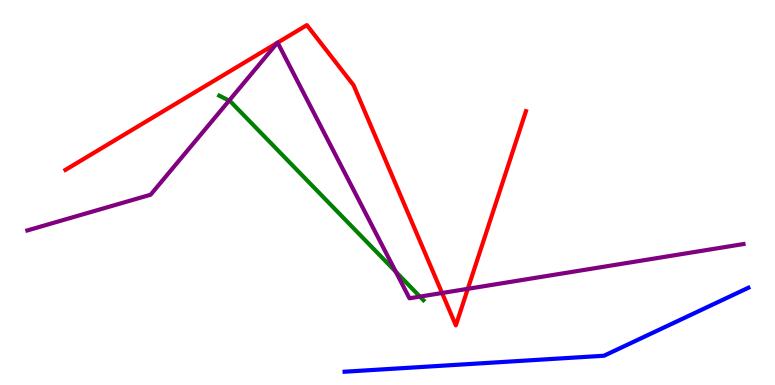[{'lines': ['blue', 'red'], 'intersections': []}, {'lines': ['green', 'red'], 'intersections': []}, {'lines': ['purple', 'red'], 'intersections': [{'x': 3.58, 'y': 8.89}, {'x': 3.58, 'y': 8.89}, {'x': 5.7, 'y': 2.39}, {'x': 6.04, 'y': 2.5}]}, {'lines': ['blue', 'green'], 'intersections': []}, {'lines': ['blue', 'purple'], 'intersections': []}, {'lines': ['green', 'purple'], 'intersections': [{'x': 2.96, 'y': 7.39}, {'x': 5.11, 'y': 2.94}, {'x': 5.42, 'y': 2.3}]}]